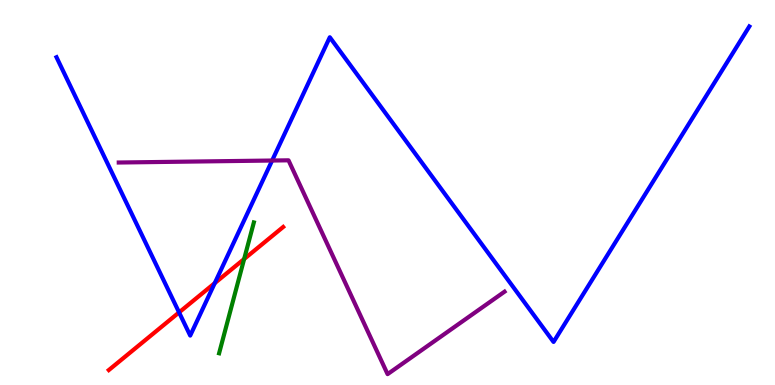[{'lines': ['blue', 'red'], 'intersections': [{'x': 2.31, 'y': 1.89}, {'x': 2.77, 'y': 2.65}]}, {'lines': ['green', 'red'], 'intersections': [{'x': 3.15, 'y': 3.27}]}, {'lines': ['purple', 'red'], 'intersections': []}, {'lines': ['blue', 'green'], 'intersections': []}, {'lines': ['blue', 'purple'], 'intersections': [{'x': 3.51, 'y': 5.83}]}, {'lines': ['green', 'purple'], 'intersections': []}]